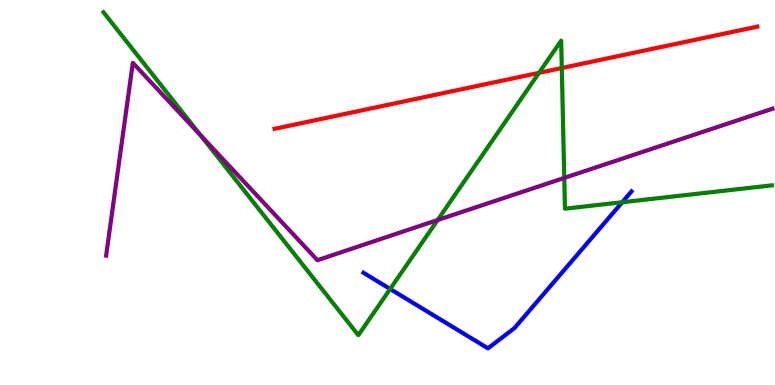[{'lines': ['blue', 'red'], 'intersections': []}, {'lines': ['green', 'red'], 'intersections': [{'x': 6.95, 'y': 8.11}, {'x': 7.25, 'y': 8.23}]}, {'lines': ['purple', 'red'], 'intersections': []}, {'lines': ['blue', 'green'], 'intersections': [{'x': 5.03, 'y': 2.49}, {'x': 8.03, 'y': 4.75}]}, {'lines': ['blue', 'purple'], 'intersections': []}, {'lines': ['green', 'purple'], 'intersections': [{'x': 2.59, 'y': 6.49}, {'x': 5.65, 'y': 4.28}, {'x': 7.28, 'y': 5.38}]}]